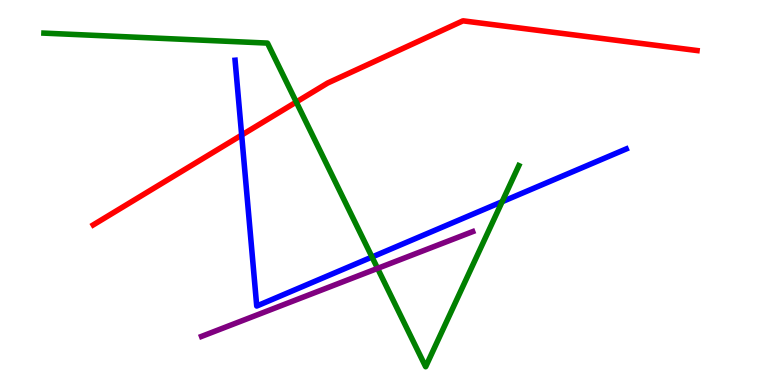[{'lines': ['blue', 'red'], 'intersections': [{'x': 3.12, 'y': 6.49}]}, {'lines': ['green', 'red'], 'intersections': [{'x': 3.82, 'y': 7.35}]}, {'lines': ['purple', 'red'], 'intersections': []}, {'lines': ['blue', 'green'], 'intersections': [{'x': 4.8, 'y': 3.32}, {'x': 6.48, 'y': 4.76}]}, {'lines': ['blue', 'purple'], 'intersections': []}, {'lines': ['green', 'purple'], 'intersections': [{'x': 4.87, 'y': 3.03}]}]